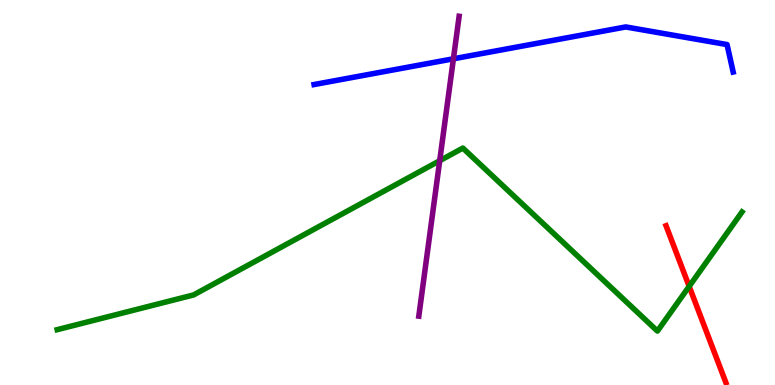[{'lines': ['blue', 'red'], 'intersections': []}, {'lines': ['green', 'red'], 'intersections': [{'x': 8.89, 'y': 2.56}]}, {'lines': ['purple', 'red'], 'intersections': []}, {'lines': ['blue', 'green'], 'intersections': []}, {'lines': ['blue', 'purple'], 'intersections': [{'x': 5.85, 'y': 8.47}]}, {'lines': ['green', 'purple'], 'intersections': [{'x': 5.67, 'y': 5.83}]}]